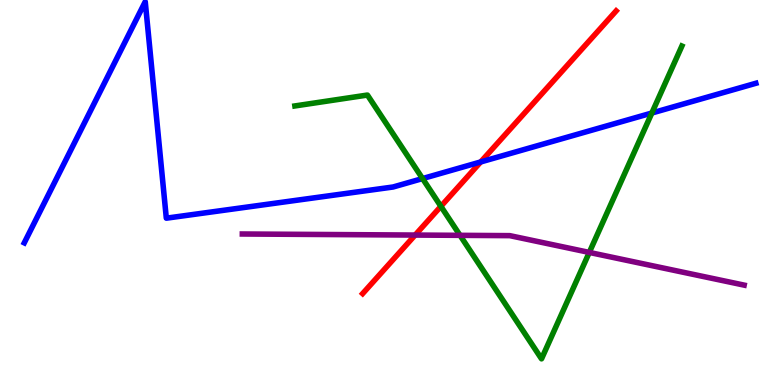[{'lines': ['blue', 'red'], 'intersections': [{'x': 6.2, 'y': 5.79}]}, {'lines': ['green', 'red'], 'intersections': [{'x': 5.69, 'y': 4.64}]}, {'lines': ['purple', 'red'], 'intersections': [{'x': 5.36, 'y': 3.89}]}, {'lines': ['blue', 'green'], 'intersections': [{'x': 5.45, 'y': 5.36}, {'x': 8.41, 'y': 7.06}]}, {'lines': ['blue', 'purple'], 'intersections': []}, {'lines': ['green', 'purple'], 'intersections': [{'x': 5.94, 'y': 3.89}, {'x': 7.6, 'y': 3.44}]}]